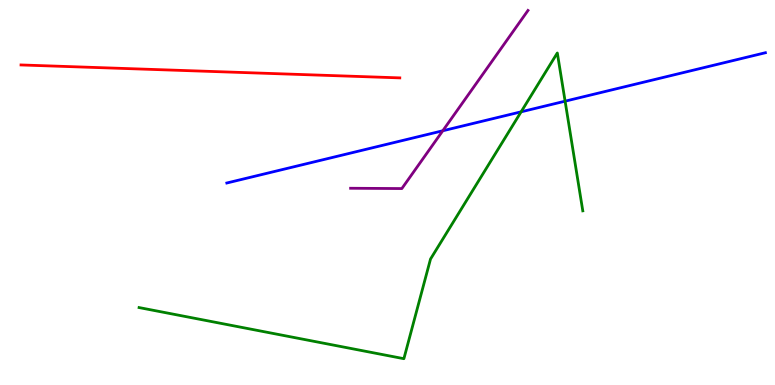[{'lines': ['blue', 'red'], 'intersections': []}, {'lines': ['green', 'red'], 'intersections': []}, {'lines': ['purple', 'red'], 'intersections': []}, {'lines': ['blue', 'green'], 'intersections': [{'x': 6.72, 'y': 7.1}, {'x': 7.29, 'y': 7.37}]}, {'lines': ['blue', 'purple'], 'intersections': [{'x': 5.71, 'y': 6.6}]}, {'lines': ['green', 'purple'], 'intersections': []}]